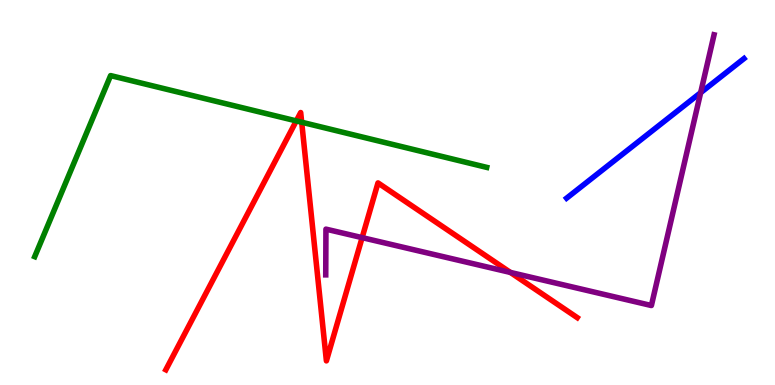[{'lines': ['blue', 'red'], 'intersections': []}, {'lines': ['green', 'red'], 'intersections': [{'x': 3.82, 'y': 6.86}, {'x': 3.89, 'y': 6.83}]}, {'lines': ['purple', 'red'], 'intersections': [{'x': 4.67, 'y': 3.83}, {'x': 6.59, 'y': 2.92}]}, {'lines': ['blue', 'green'], 'intersections': []}, {'lines': ['blue', 'purple'], 'intersections': [{'x': 9.04, 'y': 7.59}]}, {'lines': ['green', 'purple'], 'intersections': []}]